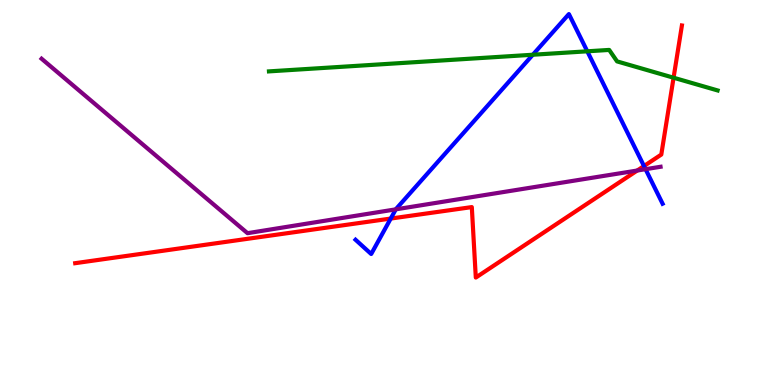[{'lines': ['blue', 'red'], 'intersections': [{'x': 5.04, 'y': 4.32}, {'x': 8.31, 'y': 5.69}]}, {'lines': ['green', 'red'], 'intersections': [{'x': 8.69, 'y': 7.98}]}, {'lines': ['purple', 'red'], 'intersections': [{'x': 8.22, 'y': 5.57}]}, {'lines': ['blue', 'green'], 'intersections': [{'x': 6.88, 'y': 8.58}, {'x': 7.58, 'y': 8.67}]}, {'lines': ['blue', 'purple'], 'intersections': [{'x': 5.11, 'y': 4.56}, {'x': 8.33, 'y': 5.61}]}, {'lines': ['green', 'purple'], 'intersections': []}]